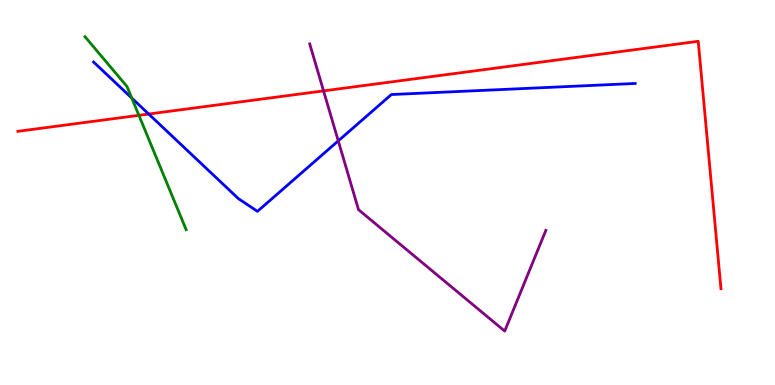[{'lines': ['blue', 'red'], 'intersections': [{'x': 1.92, 'y': 7.04}]}, {'lines': ['green', 'red'], 'intersections': [{'x': 1.79, 'y': 7.0}]}, {'lines': ['purple', 'red'], 'intersections': [{'x': 4.17, 'y': 7.64}]}, {'lines': ['blue', 'green'], 'intersections': [{'x': 1.7, 'y': 7.45}]}, {'lines': ['blue', 'purple'], 'intersections': [{'x': 4.36, 'y': 6.34}]}, {'lines': ['green', 'purple'], 'intersections': []}]